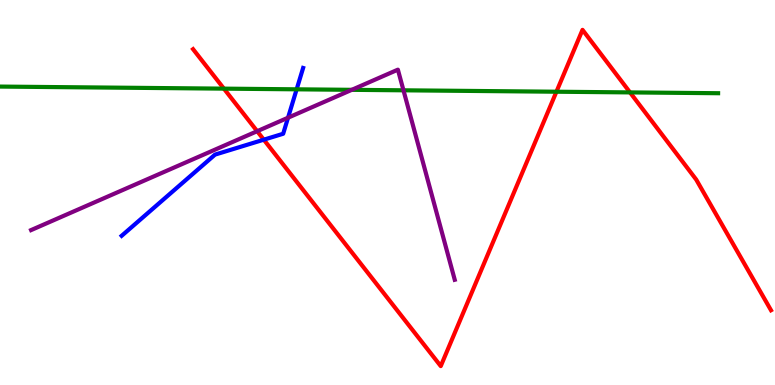[{'lines': ['blue', 'red'], 'intersections': [{'x': 3.4, 'y': 6.37}]}, {'lines': ['green', 'red'], 'intersections': [{'x': 2.89, 'y': 7.7}, {'x': 7.18, 'y': 7.62}, {'x': 8.13, 'y': 7.6}]}, {'lines': ['purple', 'red'], 'intersections': [{'x': 3.32, 'y': 6.59}]}, {'lines': ['blue', 'green'], 'intersections': [{'x': 3.83, 'y': 7.68}]}, {'lines': ['blue', 'purple'], 'intersections': [{'x': 3.72, 'y': 6.94}]}, {'lines': ['green', 'purple'], 'intersections': [{'x': 4.54, 'y': 7.67}, {'x': 5.21, 'y': 7.65}]}]